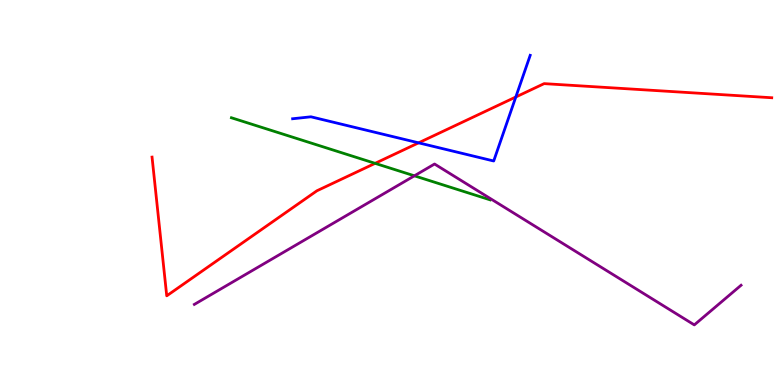[{'lines': ['blue', 'red'], 'intersections': [{'x': 5.4, 'y': 6.29}, {'x': 6.66, 'y': 7.48}]}, {'lines': ['green', 'red'], 'intersections': [{'x': 4.84, 'y': 5.76}]}, {'lines': ['purple', 'red'], 'intersections': []}, {'lines': ['blue', 'green'], 'intersections': []}, {'lines': ['blue', 'purple'], 'intersections': []}, {'lines': ['green', 'purple'], 'intersections': [{'x': 5.35, 'y': 5.43}]}]